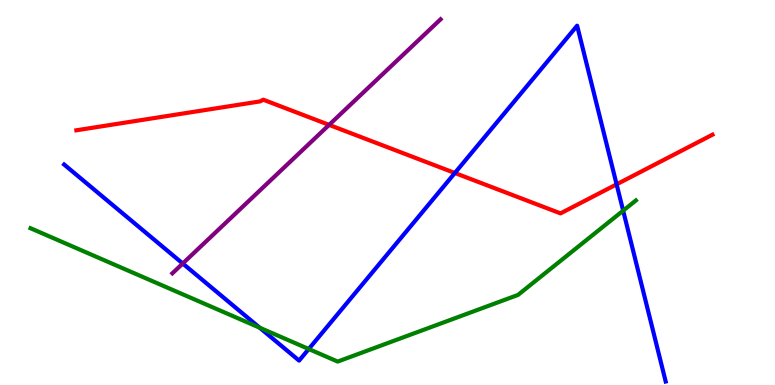[{'lines': ['blue', 'red'], 'intersections': [{'x': 5.87, 'y': 5.51}, {'x': 7.96, 'y': 5.21}]}, {'lines': ['green', 'red'], 'intersections': []}, {'lines': ['purple', 'red'], 'intersections': [{'x': 4.25, 'y': 6.76}]}, {'lines': ['blue', 'green'], 'intersections': [{'x': 3.35, 'y': 1.49}, {'x': 3.98, 'y': 0.935}, {'x': 8.04, 'y': 4.53}]}, {'lines': ['blue', 'purple'], 'intersections': [{'x': 2.36, 'y': 3.16}]}, {'lines': ['green', 'purple'], 'intersections': []}]